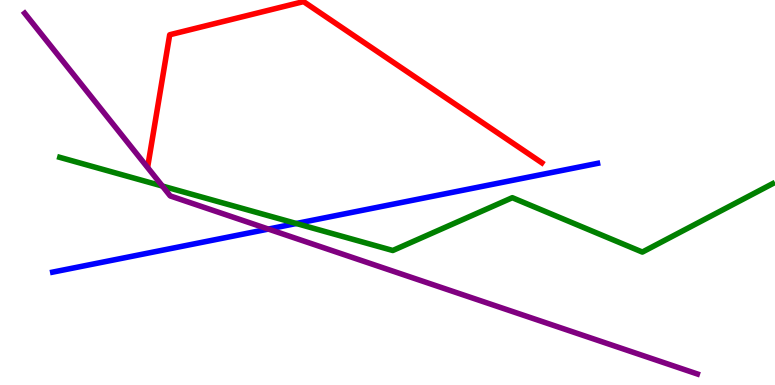[{'lines': ['blue', 'red'], 'intersections': []}, {'lines': ['green', 'red'], 'intersections': []}, {'lines': ['purple', 'red'], 'intersections': []}, {'lines': ['blue', 'green'], 'intersections': [{'x': 3.82, 'y': 4.19}]}, {'lines': ['blue', 'purple'], 'intersections': [{'x': 3.46, 'y': 4.05}]}, {'lines': ['green', 'purple'], 'intersections': [{'x': 2.09, 'y': 5.17}]}]